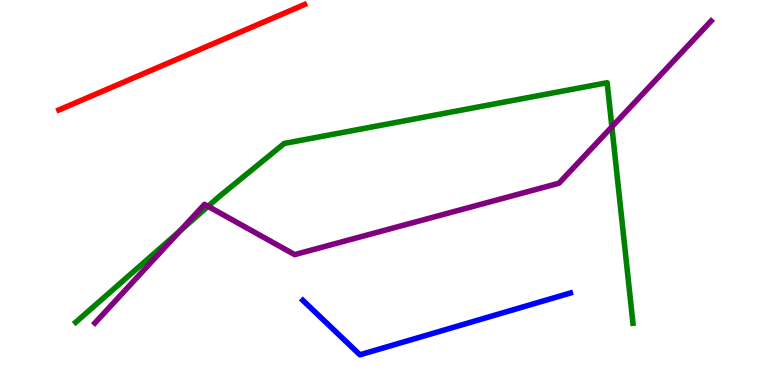[{'lines': ['blue', 'red'], 'intersections': []}, {'lines': ['green', 'red'], 'intersections': []}, {'lines': ['purple', 'red'], 'intersections': []}, {'lines': ['blue', 'green'], 'intersections': []}, {'lines': ['blue', 'purple'], 'intersections': []}, {'lines': ['green', 'purple'], 'intersections': [{'x': 2.32, 'y': 4.0}, {'x': 2.68, 'y': 4.64}, {'x': 7.9, 'y': 6.71}]}]